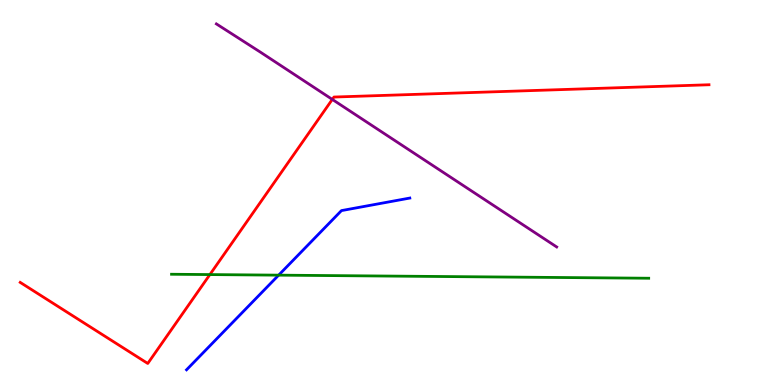[{'lines': ['blue', 'red'], 'intersections': []}, {'lines': ['green', 'red'], 'intersections': [{'x': 2.71, 'y': 2.87}]}, {'lines': ['purple', 'red'], 'intersections': [{'x': 4.29, 'y': 7.42}]}, {'lines': ['blue', 'green'], 'intersections': [{'x': 3.6, 'y': 2.85}]}, {'lines': ['blue', 'purple'], 'intersections': []}, {'lines': ['green', 'purple'], 'intersections': []}]